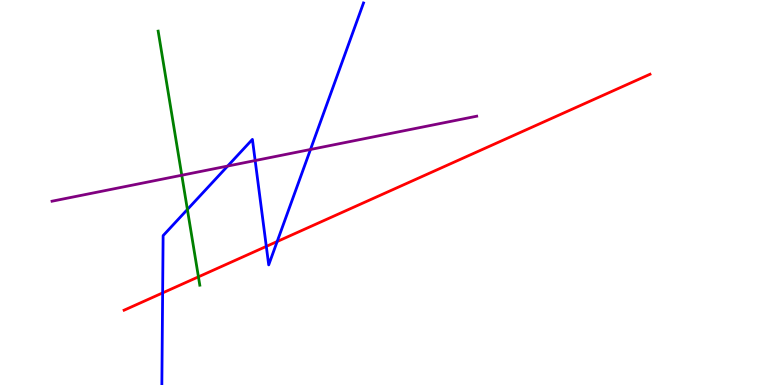[{'lines': ['blue', 'red'], 'intersections': [{'x': 2.1, 'y': 2.39}, {'x': 3.44, 'y': 3.6}, {'x': 3.58, 'y': 3.73}]}, {'lines': ['green', 'red'], 'intersections': [{'x': 2.56, 'y': 2.81}]}, {'lines': ['purple', 'red'], 'intersections': []}, {'lines': ['blue', 'green'], 'intersections': [{'x': 2.42, 'y': 4.56}]}, {'lines': ['blue', 'purple'], 'intersections': [{'x': 2.94, 'y': 5.69}, {'x': 3.29, 'y': 5.83}, {'x': 4.01, 'y': 6.12}]}, {'lines': ['green', 'purple'], 'intersections': [{'x': 2.35, 'y': 5.45}]}]